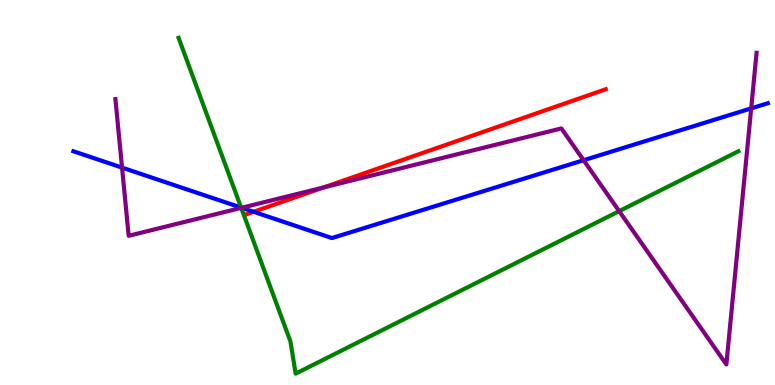[{'lines': ['blue', 'red'], 'intersections': [{'x': 3.27, 'y': 4.5}]}, {'lines': ['green', 'red'], 'intersections': []}, {'lines': ['purple', 'red'], 'intersections': [{'x': 4.18, 'y': 5.13}]}, {'lines': ['blue', 'green'], 'intersections': [{'x': 3.11, 'y': 4.61}]}, {'lines': ['blue', 'purple'], 'intersections': [{'x': 1.57, 'y': 5.65}, {'x': 3.12, 'y': 4.6}, {'x': 7.53, 'y': 5.84}, {'x': 9.69, 'y': 7.18}]}, {'lines': ['green', 'purple'], 'intersections': [{'x': 3.11, 'y': 4.6}, {'x': 7.99, 'y': 4.52}]}]